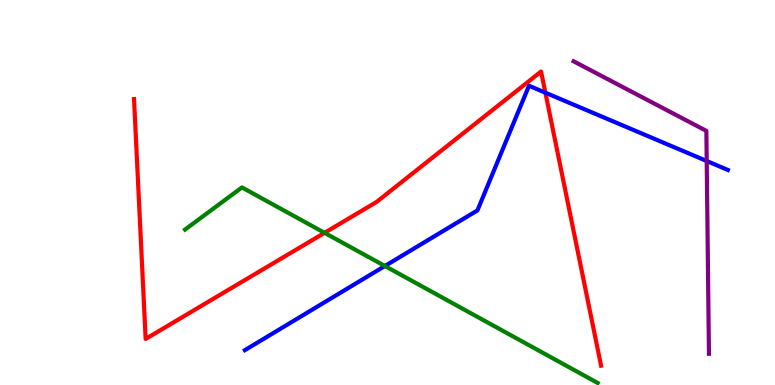[{'lines': ['blue', 'red'], 'intersections': [{'x': 7.04, 'y': 7.59}]}, {'lines': ['green', 'red'], 'intersections': [{'x': 4.19, 'y': 3.95}]}, {'lines': ['purple', 'red'], 'intersections': []}, {'lines': ['blue', 'green'], 'intersections': [{'x': 4.97, 'y': 3.09}]}, {'lines': ['blue', 'purple'], 'intersections': [{'x': 9.12, 'y': 5.82}]}, {'lines': ['green', 'purple'], 'intersections': []}]